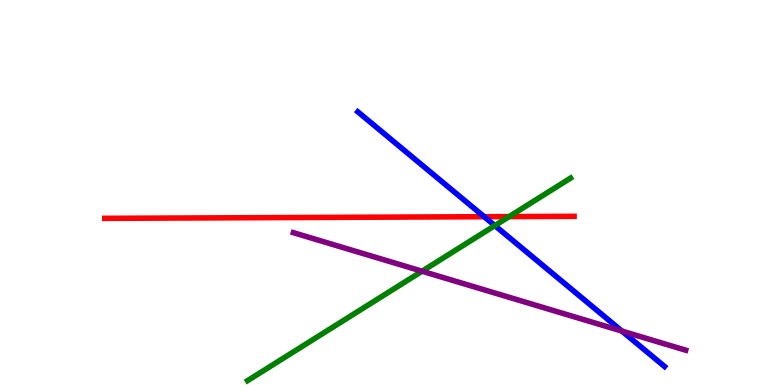[{'lines': ['blue', 'red'], 'intersections': [{'x': 6.25, 'y': 4.37}]}, {'lines': ['green', 'red'], 'intersections': [{'x': 6.57, 'y': 4.37}]}, {'lines': ['purple', 'red'], 'intersections': []}, {'lines': ['blue', 'green'], 'intersections': [{'x': 6.39, 'y': 4.14}]}, {'lines': ['blue', 'purple'], 'intersections': [{'x': 8.02, 'y': 1.4}]}, {'lines': ['green', 'purple'], 'intersections': [{'x': 5.45, 'y': 2.96}]}]